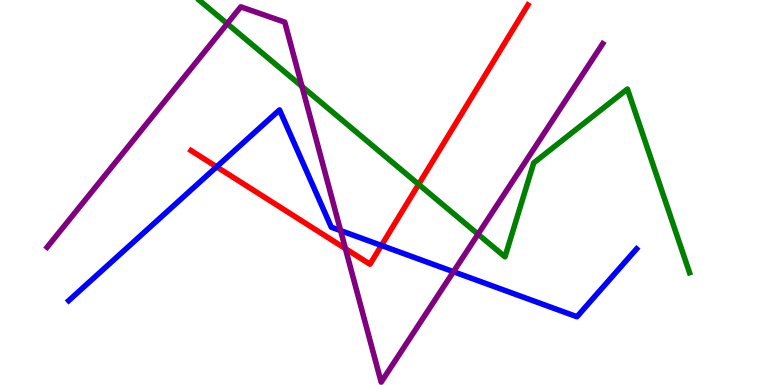[{'lines': ['blue', 'red'], 'intersections': [{'x': 2.8, 'y': 5.67}, {'x': 4.92, 'y': 3.62}]}, {'lines': ['green', 'red'], 'intersections': [{'x': 5.4, 'y': 5.21}]}, {'lines': ['purple', 'red'], 'intersections': [{'x': 4.46, 'y': 3.54}]}, {'lines': ['blue', 'green'], 'intersections': []}, {'lines': ['blue', 'purple'], 'intersections': [{'x': 4.39, 'y': 4.01}, {'x': 5.85, 'y': 2.94}]}, {'lines': ['green', 'purple'], 'intersections': [{'x': 2.93, 'y': 9.38}, {'x': 3.9, 'y': 7.75}, {'x': 6.17, 'y': 3.92}]}]